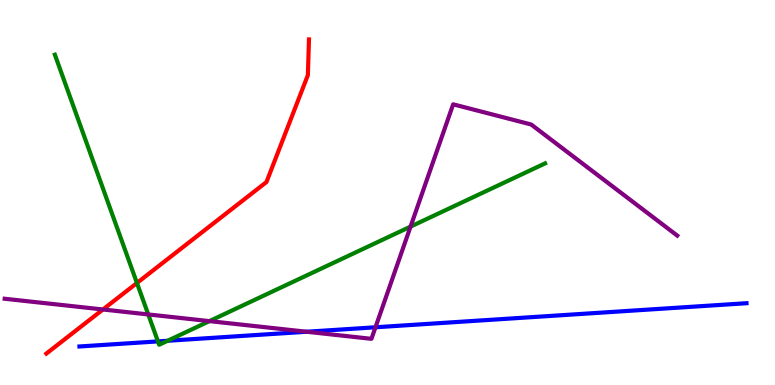[{'lines': ['blue', 'red'], 'intersections': []}, {'lines': ['green', 'red'], 'intersections': [{'x': 1.77, 'y': 2.65}]}, {'lines': ['purple', 'red'], 'intersections': [{'x': 1.33, 'y': 1.96}]}, {'lines': ['blue', 'green'], 'intersections': [{'x': 2.04, 'y': 1.13}, {'x': 2.16, 'y': 1.15}]}, {'lines': ['blue', 'purple'], 'intersections': [{'x': 3.96, 'y': 1.38}, {'x': 4.84, 'y': 1.5}]}, {'lines': ['green', 'purple'], 'intersections': [{'x': 1.91, 'y': 1.83}, {'x': 2.7, 'y': 1.66}, {'x': 5.3, 'y': 4.11}]}]